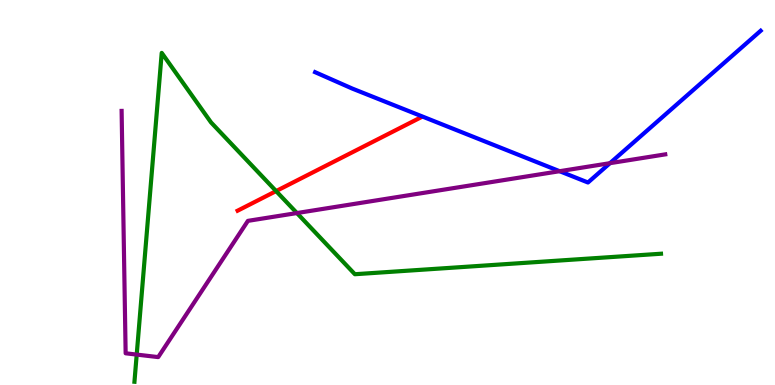[{'lines': ['blue', 'red'], 'intersections': []}, {'lines': ['green', 'red'], 'intersections': [{'x': 3.56, 'y': 5.04}]}, {'lines': ['purple', 'red'], 'intersections': []}, {'lines': ['blue', 'green'], 'intersections': []}, {'lines': ['blue', 'purple'], 'intersections': [{'x': 7.22, 'y': 5.55}, {'x': 7.87, 'y': 5.76}]}, {'lines': ['green', 'purple'], 'intersections': [{'x': 1.76, 'y': 0.79}, {'x': 3.83, 'y': 4.47}]}]